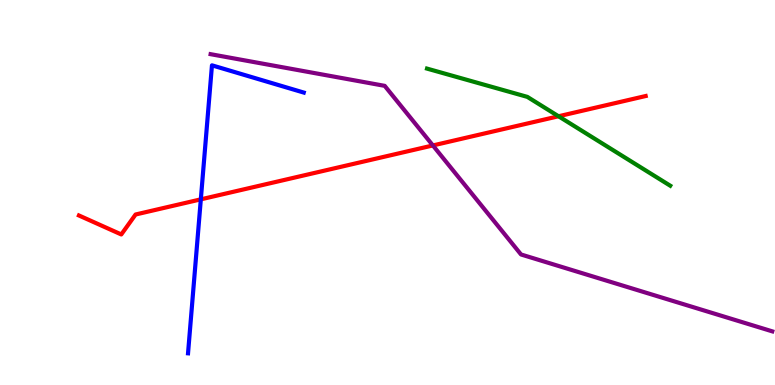[{'lines': ['blue', 'red'], 'intersections': [{'x': 2.59, 'y': 4.82}]}, {'lines': ['green', 'red'], 'intersections': [{'x': 7.21, 'y': 6.98}]}, {'lines': ['purple', 'red'], 'intersections': [{'x': 5.59, 'y': 6.22}]}, {'lines': ['blue', 'green'], 'intersections': []}, {'lines': ['blue', 'purple'], 'intersections': []}, {'lines': ['green', 'purple'], 'intersections': []}]